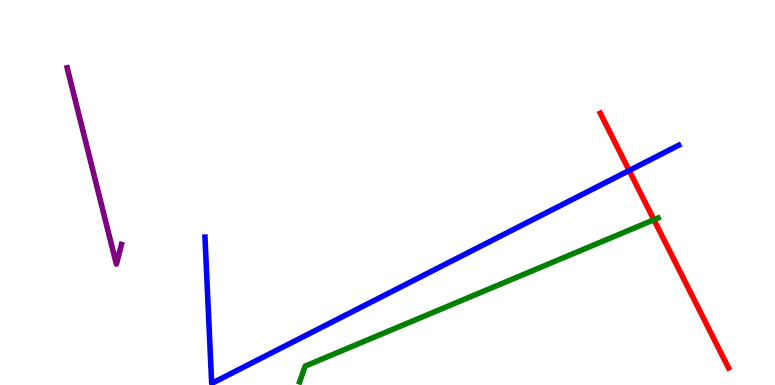[{'lines': ['blue', 'red'], 'intersections': [{'x': 8.12, 'y': 5.57}]}, {'lines': ['green', 'red'], 'intersections': [{'x': 8.44, 'y': 4.29}]}, {'lines': ['purple', 'red'], 'intersections': []}, {'lines': ['blue', 'green'], 'intersections': []}, {'lines': ['blue', 'purple'], 'intersections': []}, {'lines': ['green', 'purple'], 'intersections': []}]